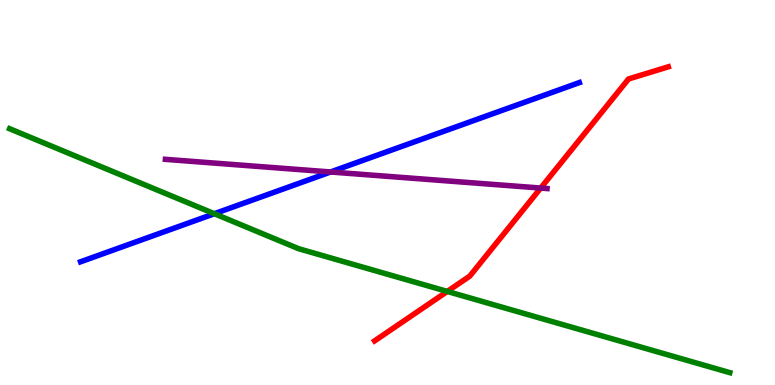[{'lines': ['blue', 'red'], 'intersections': []}, {'lines': ['green', 'red'], 'intersections': [{'x': 5.77, 'y': 2.43}]}, {'lines': ['purple', 'red'], 'intersections': [{'x': 6.98, 'y': 5.12}]}, {'lines': ['blue', 'green'], 'intersections': [{'x': 2.77, 'y': 4.45}]}, {'lines': ['blue', 'purple'], 'intersections': [{'x': 4.27, 'y': 5.53}]}, {'lines': ['green', 'purple'], 'intersections': []}]